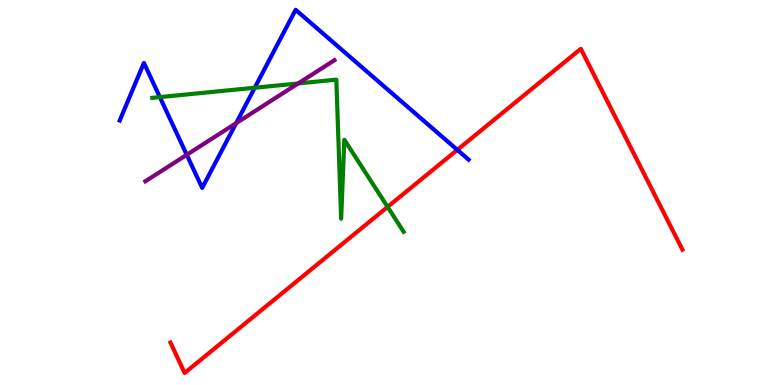[{'lines': ['blue', 'red'], 'intersections': [{'x': 5.9, 'y': 6.11}]}, {'lines': ['green', 'red'], 'intersections': [{'x': 5.0, 'y': 4.63}]}, {'lines': ['purple', 'red'], 'intersections': []}, {'lines': ['blue', 'green'], 'intersections': [{'x': 2.06, 'y': 7.48}, {'x': 3.29, 'y': 7.72}]}, {'lines': ['blue', 'purple'], 'intersections': [{'x': 2.41, 'y': 5.98}, {'x': 3.05, 'y': 6.8}]}, {'lines': ['green', 'purple'], 'intersections': [{'x': 3.85, 'y': 7.83}]}]